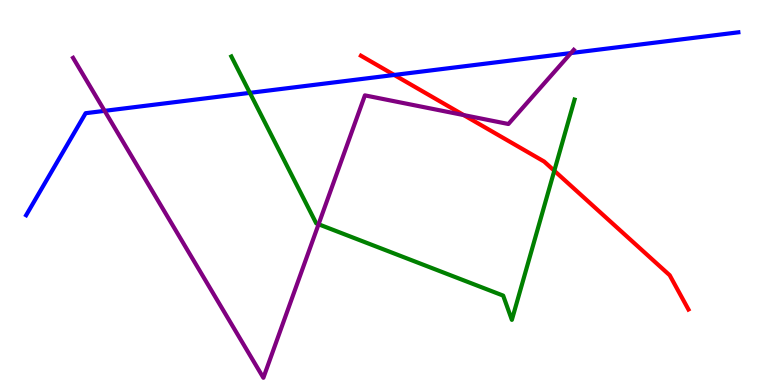[{'lines': ['blue', 'red'], 'intersections': [{'x': 5.09, 'y': 8.05}]}, {'lines': ['green', 'red'], 'intersections': [{'x': 7.15, 'y': 5.56}]}, {'lines': ['purple', 'red'], 'intersections': [{'x': 5.98, 'y': 7.01}]}, {'lines': ['blue', 'green'], 'intersections': [{'x': 3.22, 'y': 7.59}]}, {'lines': ['blue', 'purple'], 'intersections': [{'x': 1.35, 'y': 7.12}, {'x': 7.37, 'y': 8.62}]}, {'lines': ['green', 'purple'], 'intersections': [{'x': 4.11, 'y': 4.18}]}]